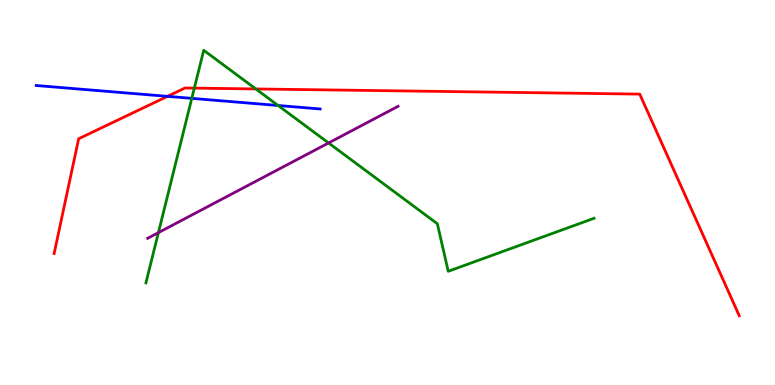[{'lines': ['blue', 'red'], 'intersections': [{'x': 2.16, 'y': 7.5}]}, {'lines': ['green', 'red'], 'intersections': [{'x': 2.51, 'y': 7.71}, {'x': 3.3, 'y': 7.69}]}, {'lines': ['purple', 'red'], 'intersections': []}, {'lines': ['blue', 'green'], 'intersections': [{'x': 2.47, 'y': 7.45}, {'x': 3.59, 'y': 7.26}]}, {'lines': ['blue', 'purple'], 'intersections': []}, {'lines': ['green', 'purple'], 'intersections': [{'x': 2.04, 'y': 3.96}, {'x': 4.24, 'y': 6.29}]}]